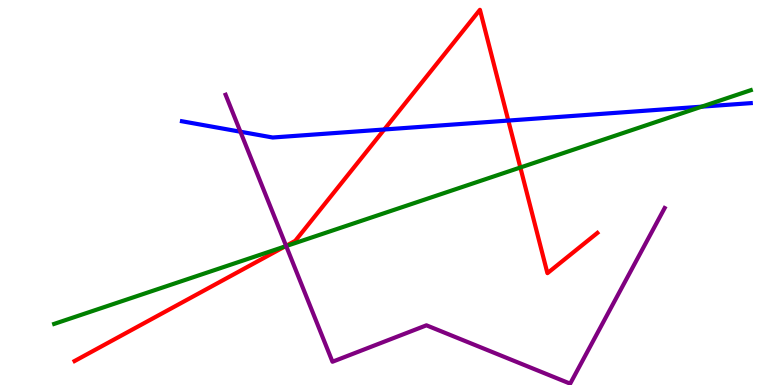[{'lines': ['blue', 'red'], 'intersections': [{'x': 4.96, 'y': 6.64}, {'x': 6.56, 'y': 6.87}]}, {'lines': ['green', 'red'], 'intersections': [{'x': 3.68, 'y': 3.6}, {'x': 6.71, 'y': 5.65}]}, {'lines': ['purple', 'red'], 'intersections': [{'x': 3.69, 'y': 3.61}]}, {'lines': ['blue', 'green'], 'intersections': [{'x': 9.05, 'y': 7.23}]}, {'lines': ['blue', 'purple'], 'intersections': [{'x': 3.1, 'y': 6.58}]}, {'lines': ['green', 'purple'], 'intersections': [{'x': 3.69, 'y': 3.61}]}]